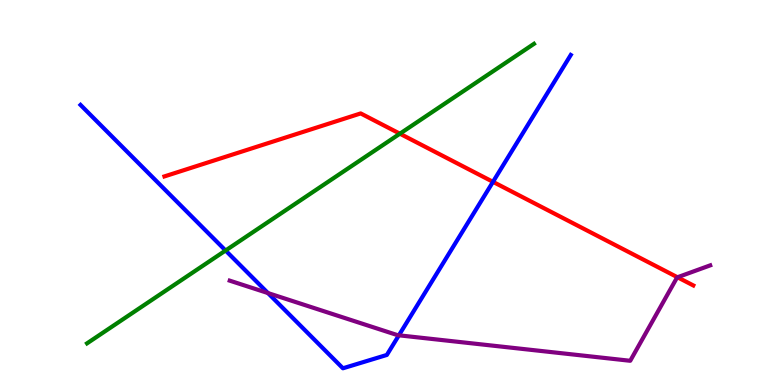[{'lines': ['blue', 'red'], 'intersections': [{'x': 6.36, 'y': 5.28}]}, {'lines': ['green', 'red'], 'intersections': [{'x': 5.16, 'y': 6.53}]}, {'lines': ['purple', 'red'], 'intersections': [{'x': 8.74, 'y': 2.8}]}, {'lines': ['blue', 'green'], 'intersections': [{'x': 2.91, 'y': 3.49}]}, {'lines': ['blue', 'purple'], 'intersections': [{'x': 3.46, 'y': 2.39}, {'x': 5.15, 'y': 1.29}]}, {'lines': ['green', 'purple'], 'intersections': []}]